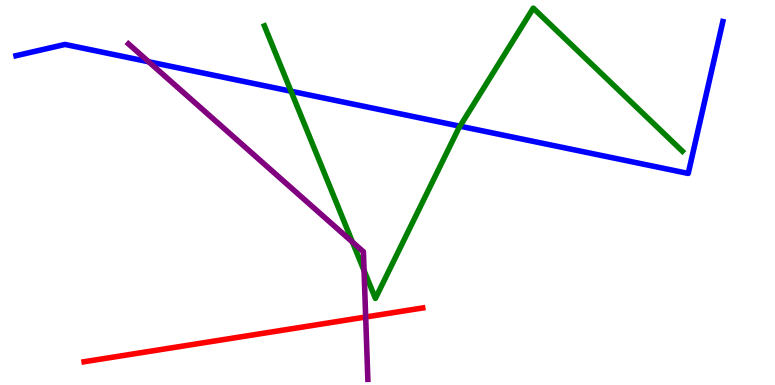[{'lines': ['blue', 'red'], 'intersections': []}, {'lines': ['green', 'red'], 'intersections': []}, {'lines': ['purple', 'red'], 'intersections': [{'x': 4.72, 'y': 1.77}]}, {'lines': ['blue', 'green'], 'intersections': [{'x': 3.76, 'y': 7.63}, {'x': 5.94, 'y': 6.72}]}, {'lines': ['blue', 'purple'], 'intersections': [{'x': 1.92, 'y': 8.4}]}, {'lines': ['green', 'purple'], 'intersections': [{'x': 4.55, 'y': 3.71}, {'x': 4.7, 'y': 2.97}]}]